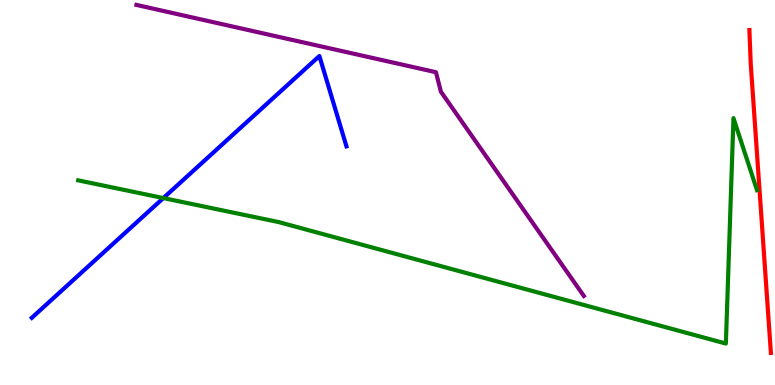[{'lines': ['blue', 'red'], 'intersections': []}, {'lines': ['green', 'red'], 'intersections': []}, {'lines': ['purple', 'red'], 'intersections': []}, {'lines': ['blue', 'green'], 'intersections': [{'x': 2.11, 'y': 4.86}]}, {'lines': ['blue', 'purple'], 'intersections': []}, {'lines': ['green', 'purple'], 'intersections': []}]